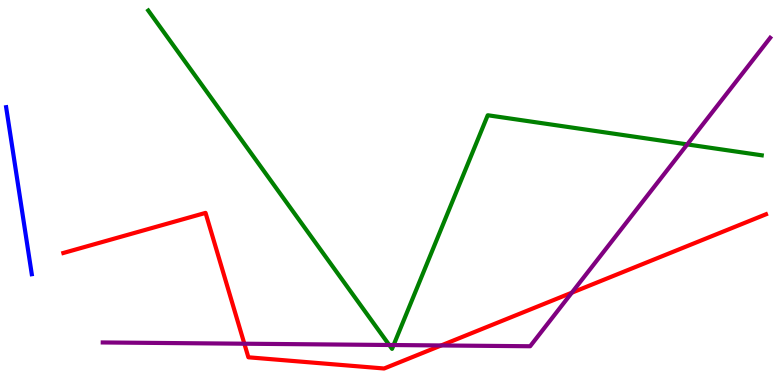[{'lines': ['blue', 'red'], 'intersections': []}, {'lines': ['green', 'red'], 'intersections': []}, {'lines': ['purple', 'red'], 'intersections': [{'x': 3.15, 'y': 1.07}, {'x': 5.69, 'y': 1.03}, {'x': 7.38, 'y': 2.4}]}, {'lines': ['blue', 'green'], 'intersections': []}, {'lines': ['blue', 'purple'], 'intersections': []}, {'lines': ['green', 'purple'], 'intersections': [{'x': 5.02, 'y': 1.04}, {'x': 5.08, 'y': 1.04}, {'x': 8.87, 'y': 6.25}]}]